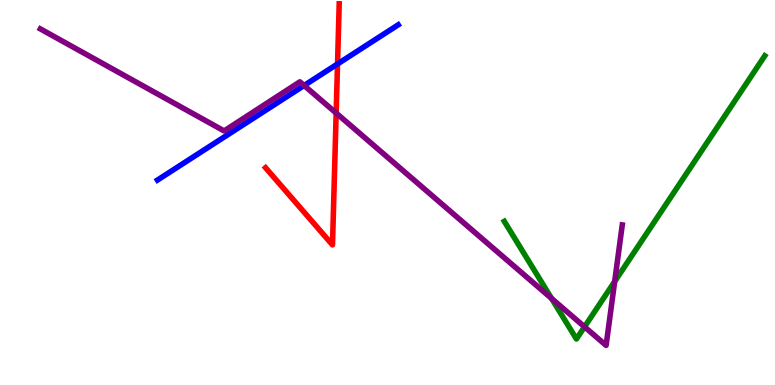[{'lines': ['blue', 'red'], 'intersections': [{'x': 4.36, 'y': 8.34}]}, {'lines': ['green', 'red'], 'intersections': []}, {'lines': ['purple', 'red'], 'intersections': [{'x': 4.34, 'y': 7.06}]}, {'lines': ['blue', 'green'], 'intersections': []}, {'lines': ['blue', 'purple'], 'intersections': [{'x': 3.92, 'y': 7.78}]}, {'lines': ['green', 'purple'], 'intersections': [{'x': 7.12, 'y': 2.25}, {'x': 7.54, 'y': 1.51}, {'x': 7.93, 'y': 2.69}]}]